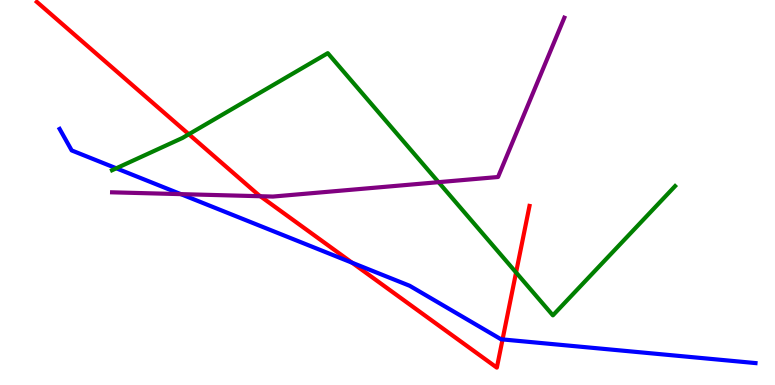[{'lines': ['blue', 'red'], 'intersections': [{'x': 4.54, 'y': 3.18}, {'x': 6.48, 'y': 1.18}]}, {'lines': ['green', 'red'], 'intersections': [{'x': 2.44, 'y': 6.51}, {'x': 6.66, 'y': 2.92}]}, {'lines': ['purple', 'red'], 'intersections': [{'x': 3.36, 'y': 4.9}]}, {'lines': ['blue', 'green'], 'intersections': [{'x': 1.5, 'y': 5.63}]}, {'lines': ['blue', 'purple'], 'intersections': [{'x': 2.33, 'y': 4.96}]}, {'lines': ['green', 'purple'], 'intersections': [{'x': 5.66, 'y': 5.27}]}]